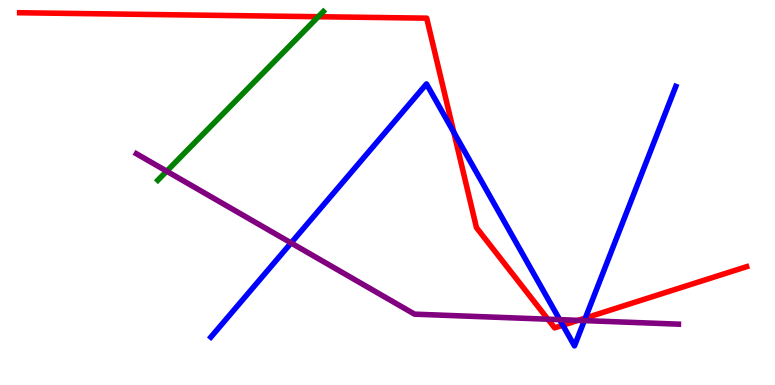[{'lines': ['blue', 'red'], 'intersections': [{'x': 5.86, 'y': 6.56}, {'x': 7.26, 'y': 1.55}, {'x': 7.55, 'y': 1.74}]}, {'lines': ['green', 'red'], 'intersections': [{'x': 4.11, 'y': 9.57}]}, {'lines': ['purple', 'red'], 'intersections': [{'x': 7.07, 'y': 1.71}, {'x': 7.46, 'y': 1.68}]}, {'lines': ['blue', 'green'], 'intersections': []}, {'lines': ['blue', 'purple'], 'intersections': [{'x': 3.76, 'y': 3.69}, {'x': 7.22, 'y': 1.7}, {'x': 7.54, 'y': 1.67}]}, {'lines': ['green', 'purple'], 'intersections': [{'x': 2.15, 'y': 5.55}]}]